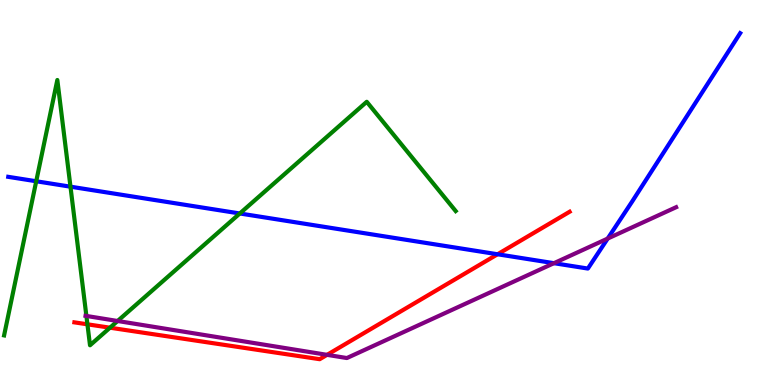[{'lines': ['blue', 'red'], 'intersections': [{'x': 6.42, 'y': 3.4}]}, {'lines': ['green', 'red'], 'intersections': [{'x': 1.13, 'y': 1.58}, {'x': 1.42, 'y': 1.49}]}, {'lines': ['purple', 'red'], 'intersections': [{'x': 4.22, 'y': 0.783}]}, {'lines': ['blue', 'green'], 'intersections': [{'x': 0.467, 'y': 5.29}, {'x': 0.909, 'y': 5.15}, {'x': 3.09, 'y': 4.46}]}, {'lines': ['blue', 'purple'], 'intersections': [{'x': 7.15, 'y': 3.16}, {'x': 7.84, 'y': 3.8}]}, {'lines': ['green', 'purple'], 'intersections': [{'x': 1.11, 'y': 1.79}, {'x': 1.52, 'y': 1.66}]}]